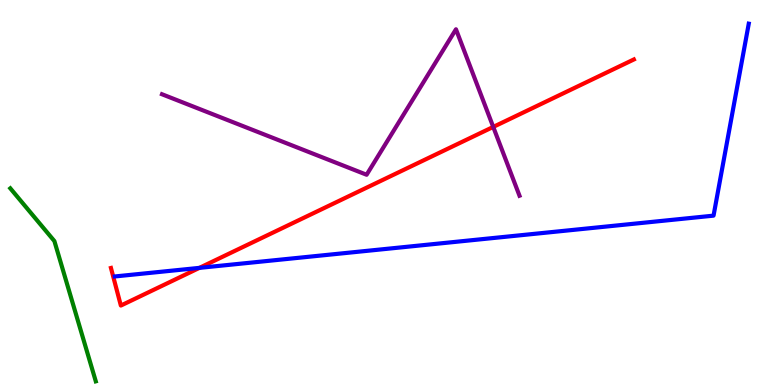[{'lines': ['blue', 'red'], 'intersections': [{'x': 2.57, 'y': 3.04}]}, {'lines': ['green', 'red'], 'intersections': []}, {'lines': ['purple', 'red'], 'intersections': [{'x': 6.36, 'y': 6.7}]}, {'lines': ['blue', 'green'], 'intersections': []}, {'lines': ['blue', 'purple'], 'intersections': []}, {'lines': ['green', 'purple'], 'intersections': []}]